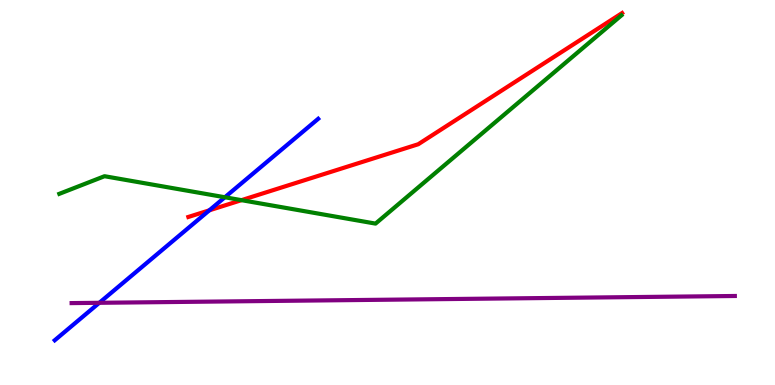[{'lines': ['blue', 'red'], 'intersections': [{'x': 2.7, 'y': 4.54}]}, {'lines': ['green', 'red'], 'intersections': [{'x': 3.12, 'y': 4.8}]}, {'lines': ['purple', 'red'], 'intersections': []}, {'lines': ['blue', 'green'], 'intersections': [{'x': 2.9, 'y': 4.88}]}, {'lines': ['blue', 'purple'], 'intersections': [{'x': 1.28, 'y': 2.14}]}, {'lines': ['green', 'purple'], 'intersections': []}]